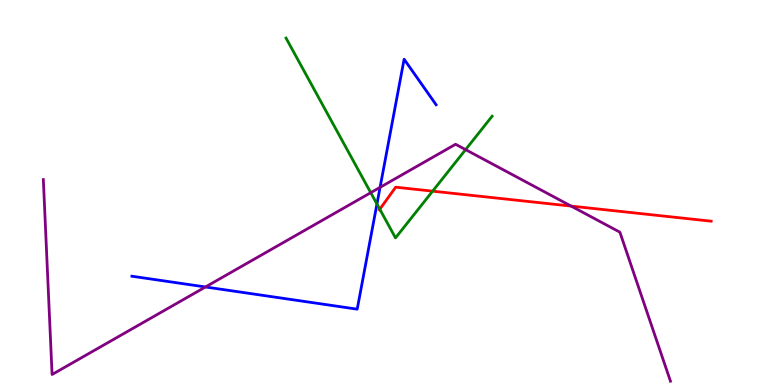[{'lines': ['blue', 'red'], 'intersections': []}, {'lines': ['green', 'red'], 'intersections': [{'x': 4.9, 'y': 4.57}, {'x': 5.58, 'y': 5.03}]}, {'lines': ['purple', 'red'], 'intersections': [{'x': 7.37, 'y': 4.65}]}, {'lines': ['blue', 'green'], 'intersections': [{'x': 4.86, 'y': 4.7}]}, {'lines': ['blue', 'purple'], 'intersections': [{'x': 2.65, 'y': 2.55}, {'x': 4.9, 'y': 5.13}]}, {'lines': ['green', 'purple'], 'intersections': [{'x': 4.78, 'y': 5.0}, {'x': 6.01, 'y': 6.11}]}]